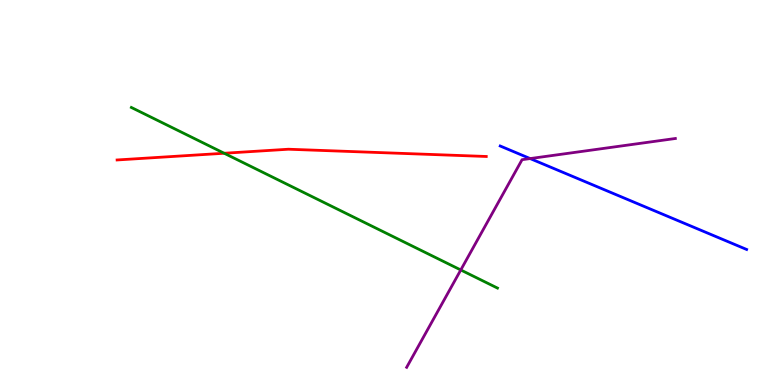[{'lines': ['blue', 'red'], 'intersections': []}, {'lines': ['green', 'red'], 'intersections': [{'x': 2.89, 'y': 6.02}]}, {'lines': ['purple', 'red'], 'intersections': []}, {'lines': ['blue', 'green'], 'intersections': []}, {'lines': ['blue', 'purple'], 'intersections': [{'x': 6.84, 'y': 5.88}]}, {'lines': ['green', 'purple'], 'intersections': [{'x': 5.95, 'y': 2.99}]}]